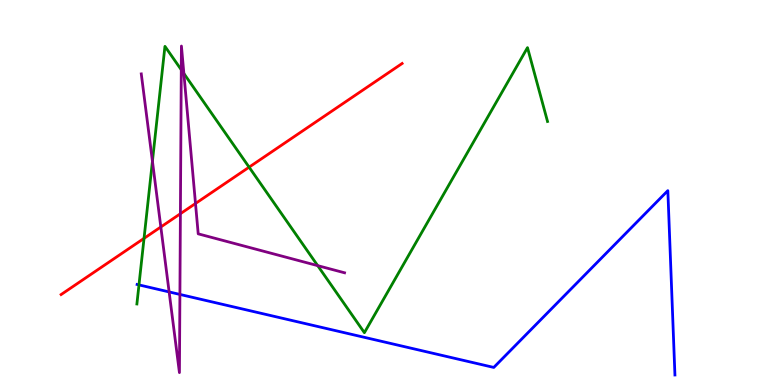[{'lines': ['blue', 'red'], 'intersections': []}, {'lines': ['green', 'red'], 'intersections': [{'x': 1.86, 'y': 3.81}, {'x': 3.21, 'y': 5.66}]}, {'lines': ['purple', 'red'], 'intersections': [{'x': 2.08, 'y': 4.1}, {'x': 2.33, 'y': 4.45}, {'x': 2.52, 'y': 4.71}]}, {'lines': ['blue', 'green'], 'intersections': [{'x': 1.79, 'y': 2.6}]}, {'lines': ['blue', 'purple'], 'intersections': [{'x': 2.18, 'y': 2.42}, {'x': 2.32, 'y': 2.35}]}, {'lines': ['green', 'purple'], 'intersections': [{'x': 1.97, 'y': 5.81}, {'x': 2.34, 'y': 8.19}, {'x': 2.37, 'y': 8.09}, {'x': 4.1, 'y': 3.1}]}]